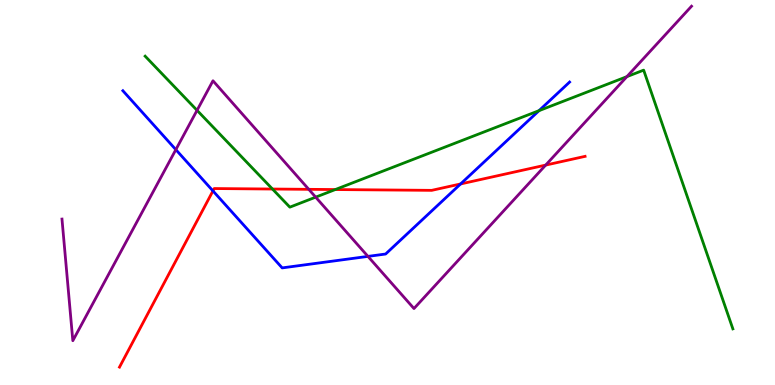[{'lines': ['blue', 'red'], 'intersections': [{'x': 2.75, 'y': 5.04}, {'x': 5.94, 'y': 5.22}]}, {'lines': ['green', 'red'], 'intersections': [{'x': 3.52, 'y': 5.09}, {'x': 4.33, 'y': 5.08}]}, {'lines': ['purple', 'red'], 'intersections': [{'x': 3.98, 'y': 5.08}, {'x': 7.04, 'y': 5.71}]}, {'lines': ['blue', 'green'], 'intersections': [{'x': 6.95, 'y': 7.13}]}, {'lines': ['blue', 'purple'], 'intersections': [{'x': 2.27, 'y': 6.11}, {'x': 4.75, 'y': 3.34}]}, {'lines': ['green', 'purple'], 'intersections': [{'x': 2.54, 'y': 7.13}, {'x': 4.07, 'y': 4.88}, {'x': 8.09, 'y': 8.01}]}]